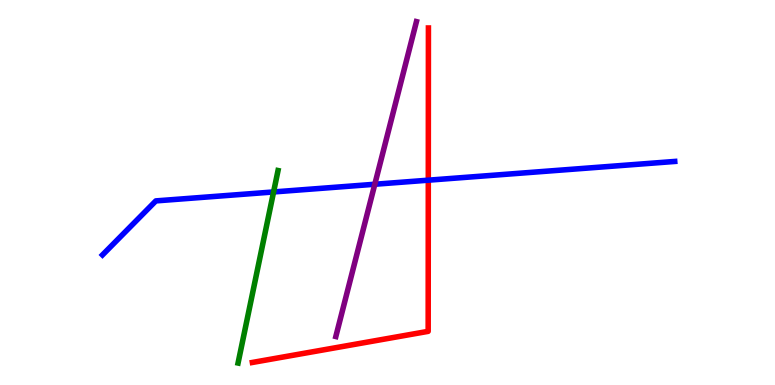[{'lines': ['blue', 'red'], 'intersections': [{'x': 5.53, 'y': 5.32}]}, {'lines': ['green', 'red'], 'intersections': []}, {'lines': ['purple', 'red'], 'intersections': []}, {'lines': ['blue', 'green'], 'intersections': [{'x': 3.53, 'y': 5.01}]}, {'lines': ['blue', 'purple'], 'intersections': [{'x': 4.84, 'y': 5.21}]}, {'lines': ['green', 'purple'], 'intersections': []}]